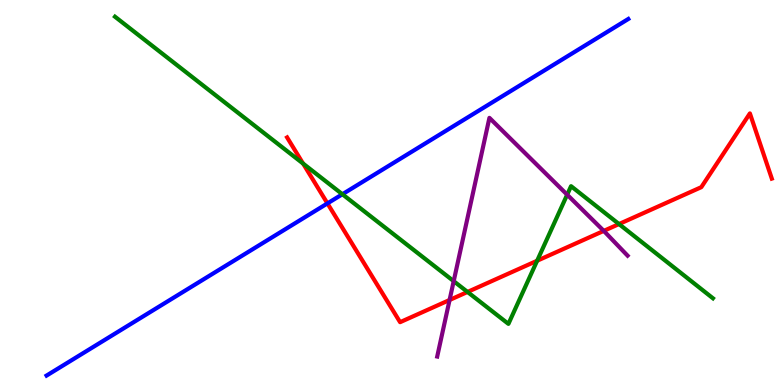[{'lines': ['blue', 'red'], 'intersections': [{'x': 4.23, 'y': 4.72}]}, {'lines': ['green', 'red'], 'intersections': [{'x': 3.91, 'y': 5.75}, {'x': 6.03, 'y': 2.42}, {'x': 6.93, 'y': 3.23}, {'x': 7.99, 'y': 4.18}]}, {'lines': ['purple', 'red'], 'intersections': [{'x': 5.8, 'y': 2.21}, {'x': 7.79, 'y': 4.0}]}, {'lines': ['blue', 'green'], 'intersections': [{'x': 4.42, 'y': 4.95}]}, {'lines': ['blue', 'purple'], 'intersections': []}, {'lines': ['green', 'purple'], 'intersections': [{'x': 5.85, 'y': 2.7}, {'x': 7.32, 'y': 4.94}]}]